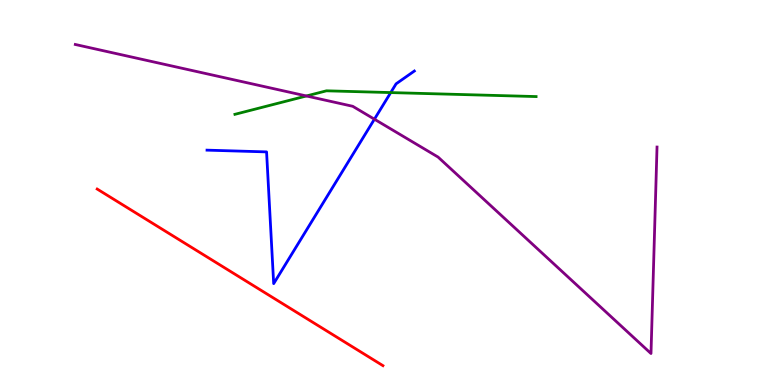[{'lines': ['blue', 'red'], 'intersections': []}, {'lines': ['green', 'red'], 'intersections': []}, {'lines': ['purple', 'red'], 'intersections': []}, {'lines': ['blue', 'green'], 'intersections': [{'x': 5.04, 'y': 7.6}]}, {'lines': ['blue', 'purple'], 'intersections': [{'x': 4.83, 'y': 6.9}]}, {'lines': ['green', 'purple'], 'intersections': [{'x': 3.95, 'y': 7.51}]}]